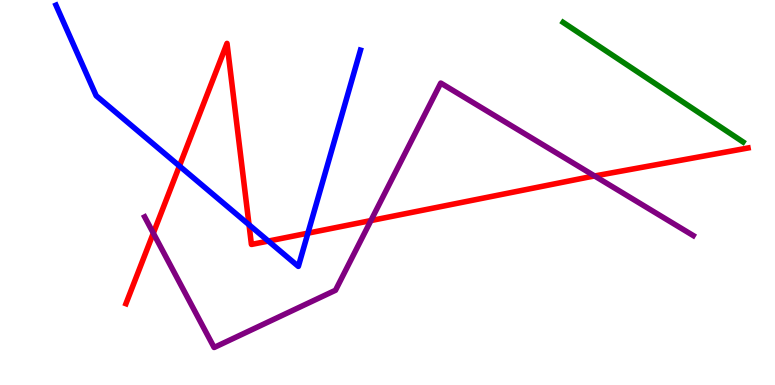[{'lines': ['blue', 'red'], 'intersections': [{'x': 2.31, 'y': 5.69}, {'x': 3.21, 'y': 4.16}, {'x': 3.46, 'y': 3.74}, {'x': 3.97, 'y': 3.94}]}, {'lines': ['green', 'red'], 'intersections': []}, {'lines': ['purple', 'red'], 'intersections': [{'x': 1.98, 'y': 3.94}, {'x': 4.79, 'y': 4.27}, {'x': 7.67, 'y': 5.43}]}, {'lines': ['blue', 'green'], 'intersections': []}, {'lines': ['blue', 'purple'], 'intersections': []}, {'lines': ['green', 'purple'], 'intersections': []}]